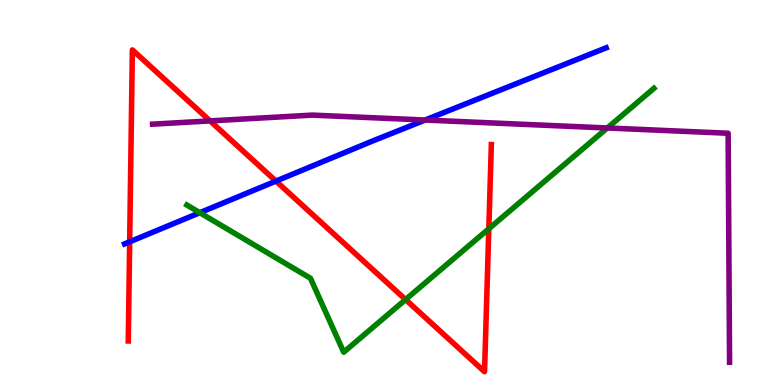[{'lines': ['blue', 'red'], 'intersections': [{'x': 1.67, 'y': 3.72}, {'x': 3.56, 'y': 5.3}]}, {'lines': ['green', 'red'], 'intersections': [{'x': 5.23, 'y': 2.22}, {'x': 6.31, 'y': 4.06}]}, {'lines': ['purple', 'red'], 'intersections': [{'x': 2.71, 'y': 6.86}]}, {'lines': ['blue', 'green'], 'intersections': [{'x': 2.58, 'y': 4.48}]}, {'lines': ['blue', 'purple'], 'intersections': [{'x': 5.49, 'y': 6.88}]}, {'lines': ['green', 'purple'], 'intersections': [{'x': 7.84, 'y': 6.68}]}]